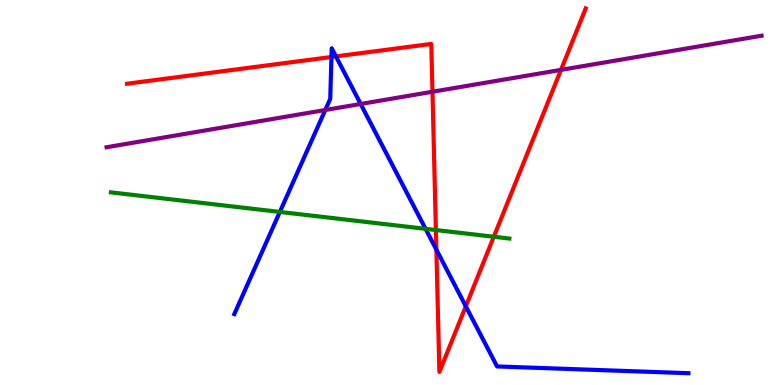[{'lines': ['blue', 'red'], 'intersections': [{'x': 4.28, 'y': 8.52}, {'x': 4.33, 'y': 8.54}, {'x': 5.63, 'y': 3.52}, {'x': 6.01, 'y': 2.04}]}, {'lines': ['green', 'red'], 'intersections': [{'x': 5.62, 'y': 4.03}, {'x': 6.37, 'y': 3.85}]}, {'lines': ['purple', 'red'], 'intersections': [{'x': 5.58, 'y': 7.62}, {'x': 7.24, 'y': 8.19}]}, {'lines': ['blue', 'green'], 'intersections': [{'x': 3.61, 'y': 4.49}, {'x': 5.49, 'y': 4.06}]}, {'lines': ['blue', 'purple'], 'intersections': [{'x': 4.2, 'y': 7.14}, {'x': 4.65, 'y': 7.3}]}, {'lines': ['green', 'purple'], 'intersections': []}]